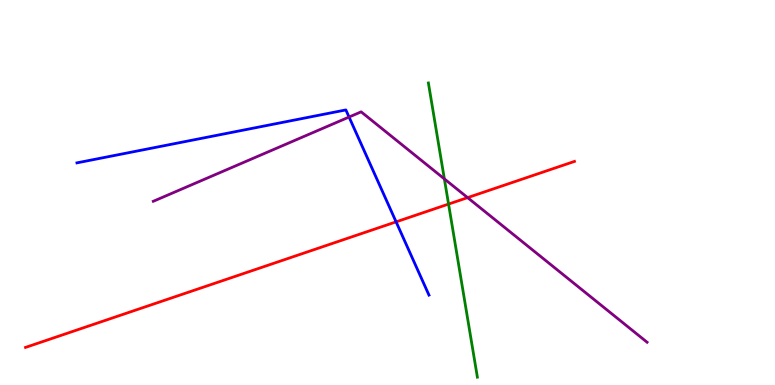[{'lines': ['blue', 'red'], 'intersections': [{'x': 5.11, 'y': 4.24}]}, {'lines': ['green', 'red'], 'intersections': [{'x': 5.79, 'y': 4.7}]}, {'lines': ['purple', 'red'], 'intersections': [{'x': 6.03, 'y': 4.87}]}, {'lines': ['blue', 'green'], 'intersections': []}, {'lines': ['blue', 'purple'], 'intersections': [{'x': 4.5, 'y': 6.96}]}, {'lines': ['green', 'purple'], 'intersections': [{'x': 5.73, 'y': 5.35}]}]